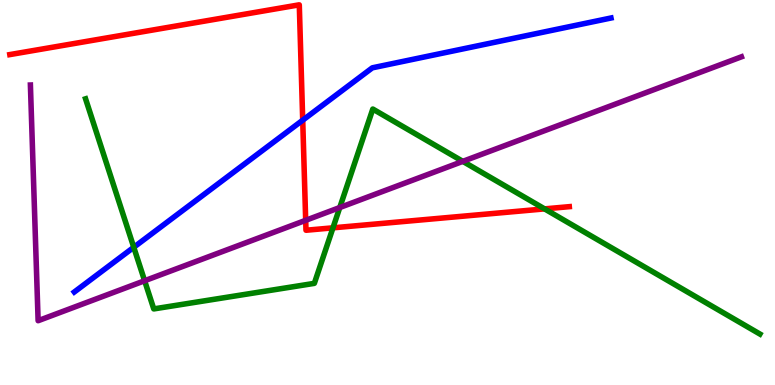[{'lines': ['blue', 'red'], 'intersections': [{'x': 3.91, 'y': 6.88}]}, {'lines': ['green', 'red'], 'intersections': [{'x': 4.3, 'y': 4.08}, {'x': 7.03, 'y': 4.57}]}, {'lines': ['purple', 'red'], 'intersections': [{'x': 3.94, 'y': 4.28}]}, {'lines': ['blue', 'green'], 'intersections': [{'x': 1.73, 'y': 3.58}]}, {'lines': ['blue', 'purple'], 'intersections': []}, {'lines': ['green', 'purple'], 'intersections': [{'x': 1.87, 'y': 2.71}, {'x': 4.38, 'y': 4.61}, {'x': 5.97, 'y': 5.81}]}]